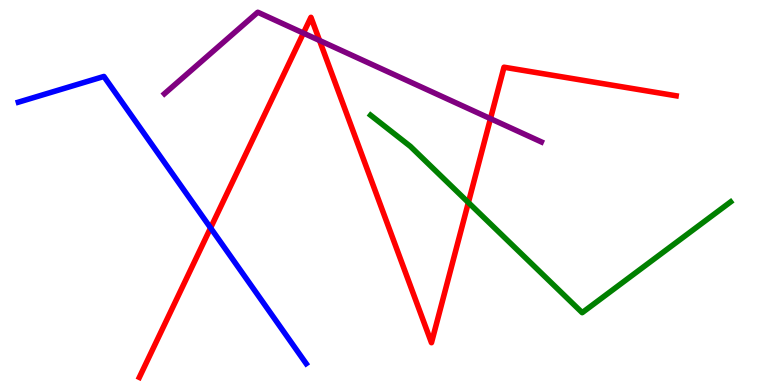[{'lines': ['blue', 'red'], 'intersections': [{'x': 2.72, 'y': 4.08}]}, {'lines': ['green', 'red'], 'intersections': [{'x': 6.04, 'y': 4.74}]}, {'lines': ['purple', 'red'], 'intersections': [{'x': 3.91, 'y': 9.14}, {'x': 4.12, 'y': 8.95}, {'x': 6.33, 'y': 6.92}]}, {'lines': ['blue', 'green'], 'intersections': []}, {'lines': ['blue', 'purple'], 'intersections': []}, {'lines': ['green', 'purple'], 'intersections': []}]